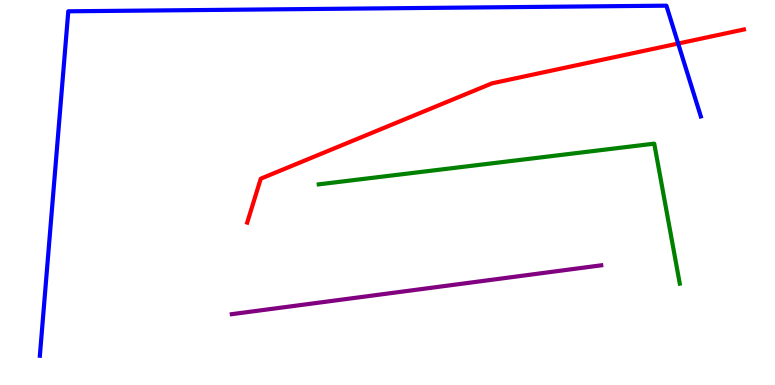[{'lines': ['blue', 'red'], 'intersections': [{'x': 8.75, 'y': 8.87}]}, {'lines': ['green', 'red'], 'intersections': []}, {'lines': ['purple', 'red'], 'intersections': []}, {'lines': ['blue', 'green'], 'intersections': []}, {'lines': ['blue', 'purple'], 'intersections': []}, {'lines': ['green', 'purple'], 'intersections': []}]